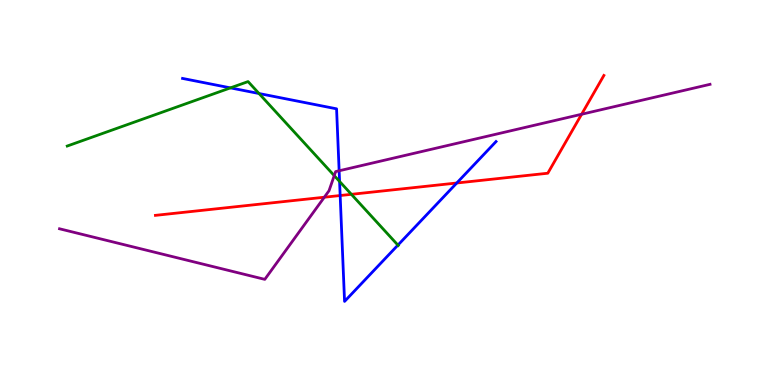[{'lines': ['blue', 'red'], 'intersections': [{'x': 4.39, 'y': 4.92}, {'x': 5.89, 'y': 5.25}]}, {'lines': ['green', 'red'], 'intersections': [{'x': 4.53, 'y': 4.95}]}, {'lines': ['purple', 'red'], 'intersections': [{'x': 4.18, 'y': 4.88}, {'x': 7.5, 'y': 7.03}]}, {'lines': ['blue', 'green'], 'intersections': [{'x': 2.97, 'y': 7.72}, {'x': 3.34, 'y': 7.57}, {'x': 4.38, 'y': 5.29}, {'x': 5.13, 'y': 3.63}]}, {'lines': ['blue', 'purple'], 'intersections': [{'x': 4.38, 'y': 5.56}]}, {'lines': ['green', 'purple'], 'intersections': [{'x': 4.31, 'y': 5.44}]}]